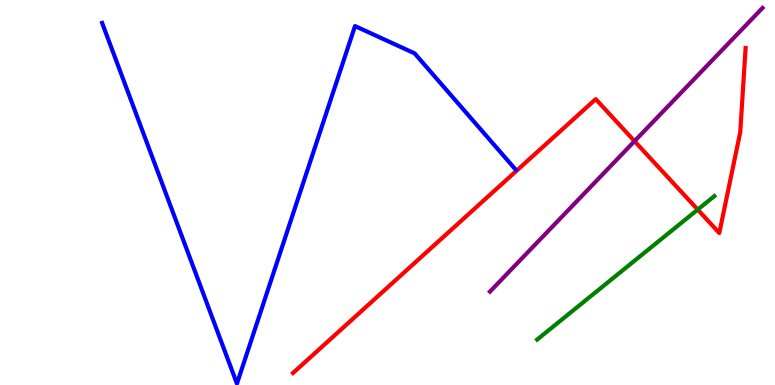[{'lines': ['blue', 'red'], 'intersections': []}, {'lines': ['green', 'red'], 'intersections': [{'x': 9.0, 'y': 4.56}]}, {'lines': ['purple', 'red'], 'intersections': [{'x': 8.19, 'y': 6.33}]}, {'lines': ['blue', 'green'], 'intersections': []}, {'lines': ['blue', 'purple'], 'intersections': []}, {'lines': ['green', 'purple'], 'intersections': []}]